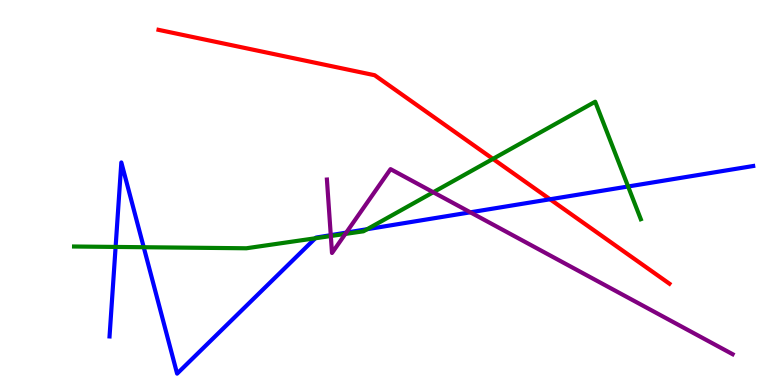[{'lines': ['blue', 'red'], 'intersections': [{'x': 7.1, 'y': 4.82}]}, {'lines': ['green', 'red'], 'intersections': [{'x': 6.36, 'y': 5.87}]}, {'lines': ['purple', 'red'], 'intersections': []}, {'lines': ['blue', 'green'], 'intersections': [{'x': 1.49, 'y': 3.59}, {'x': 1.85, 'y': 3.58}, {'x': 4.07, 'y': 3.81}, {'x': 4.74, 'y': 4.05}, {'x': 8.1, 'y': 5.16}]}, {'lines': ['blue', 'purple'], 'intersections': [{'x': 4.27, 'y': 3.89}, {'x': 4.47, 'y': 3.96}, {'x': 6.07, 'y': 4.49}]}, {'lines': ['green', 'purple'], 'intersections': [{'x': 4.27, 'y': 3.87}, {'x': 4.46, 'y': 3.92}, {'x': 5.59, 'y': 5.01}]}]